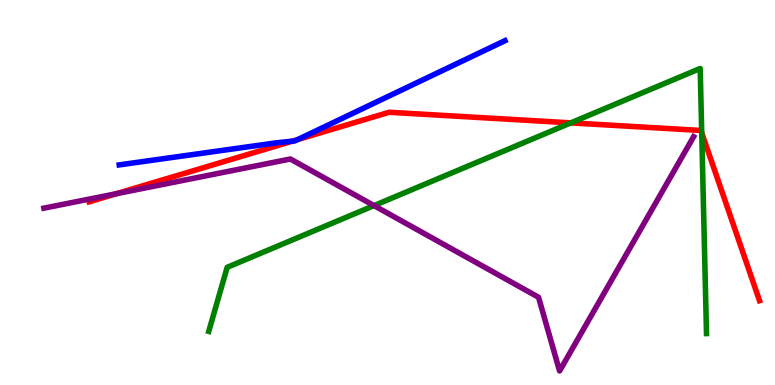[{'lines': ['blue', 'red'], 'intersections': [{'x': 3.77, 'y': 6.33}, {'x': 3.84, 'y': 6.38}]}, {'lines': ['green', 'red'], 'intersections': [{'x': 7.37, 'y': 6.81}, {'x': 9.05, 'y': 6.55}]}, {'lines': ['purple', 'red'], 'intersections': [{'x': 1.5, 'y': 4.97}]}, {'lines': ['blue', 'green'], 'intersections': []}, {'lines': ['blue', 'purple'], 'intersections': []}, {'lines': ['green', 'purple'], 'intersections': [{'x': 4.83, 'y': 4.66}]}]